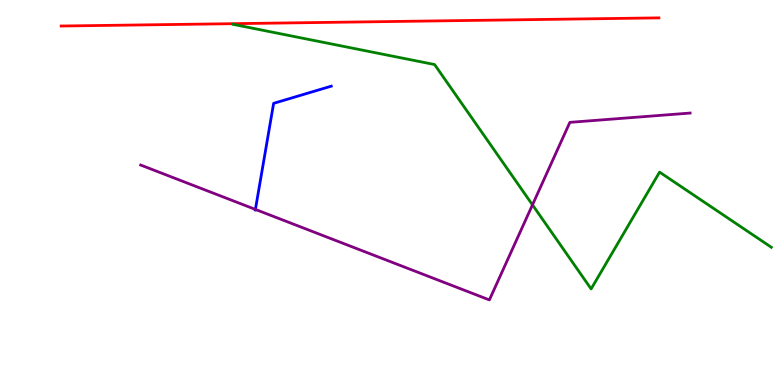[{'lines': ['blue', 'red'], 'intersections': []}, {'lines': ['green', 'red'], 'intersections': []}, {'lines': ['purple', 'red'], 'intersections': []}, {'lines': ['blue', 'green'], 'intersections': []}, {'lines': ['blue', 'purple'], 'intersections': [{'x': 3.3, 'y': 4.56}]}, {'lines': ['green', 'purple'], 'intersections': [{'x': 6.87, 'y': 4.68}]}]